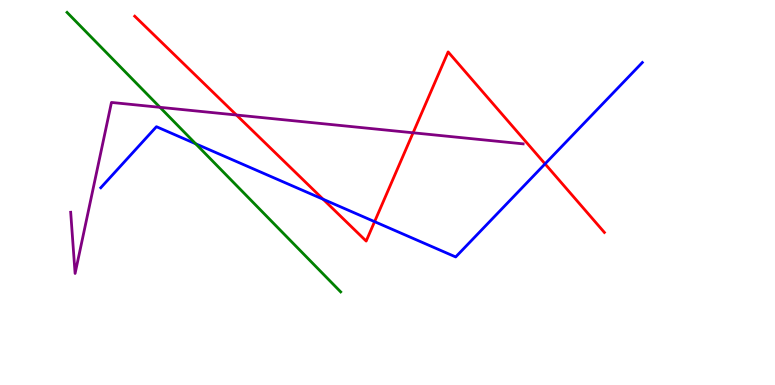[{'lines': ['blue', 'red'], 'intersections': [{'x': 4.17, 'y': 4.82}, {'x': 4.83, 'y': 4.24}, {'x': 7.03, 'y': 5.74}]}, {'lines': ['green', 'red'], 'intersections': []}, {'lines': ['purple', 'red'], 'intersections': [{'x': 3.05, 'y': 7.01}, {'x': 5.33, 'y': 6.55}]}, {'lines': ['blue', 'green'], 'intersections': [{'x': 2.52, 'y': 6.27}]}, {'lines': ['blue', 'purple'], 'intersections': []}, {'lines': ['green', 'purple'], 'intersections': [{'x': 2.06, 'y': 7.21}]}]